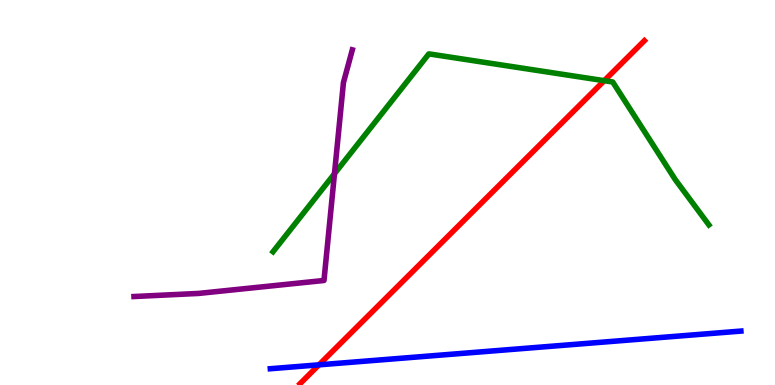[{'lines': ['blue', 'red'], 'intersections': [{'x': 4.12, 'y': 0.524}]}, {'lines': ['green', 'red'], 'intersections': [{'x': 7.8, 'y': 7.9}]}, {'lines': ['purple', 'red'], 'intersections': []}, {'lines': ['blue', 'green'], 'intersections': []}, {'lines': ['blue', 'purple'], 'intersections': []}, {'lines': ['green', 'purple'], 'intersections': [{'x': 4.32, 'y': 5.49}]}]